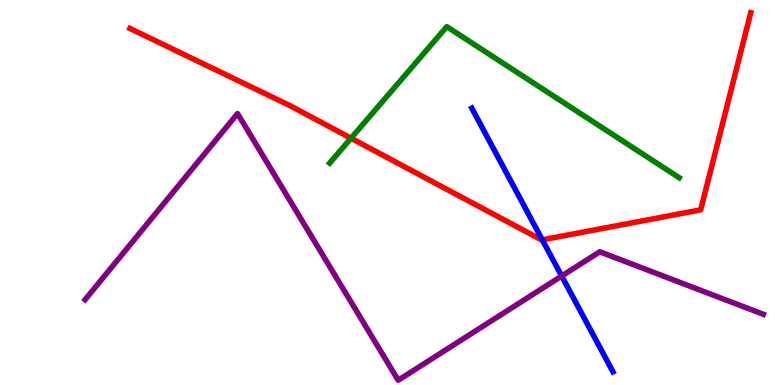[{'lines': ['blue', 'red'], 'intersections': [{'x': 7.0, 'y': 3.77}]}, {'lines': ['green', 'red'], 'intersections': [{'x': 4.53, 'y': 6.41}]}, {'lines': ['purple', 'red'], 'intersections': []}, {'lines': ['blue', 'green'], 'intersections': []}, {'lines': ['blue', 'purple'], 'intersections': [{'x': 7.25, 'y': 2.83}]}, {'lines': ['green', 'purple'], 'intersections': []}]